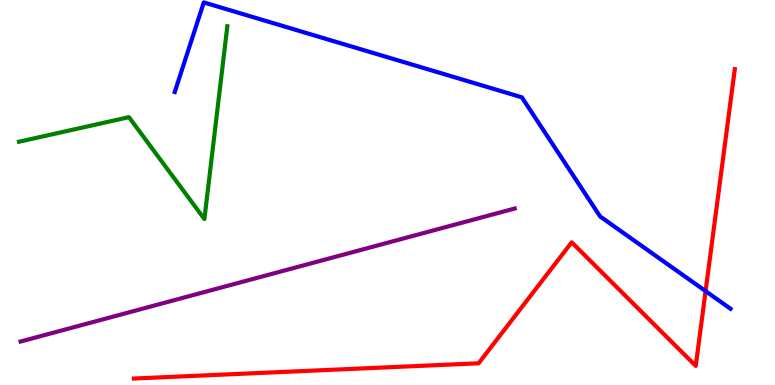[{'lines': ['blue', 'red'], 'intersections': [{'x': 9.1, 'y': 2.44}]}, {'lines': ['green', 'red'], 'intersections': []}, {'lines': ['purple', 'red'], 'intersections': []}, {'lines': ['blue', 'green'], 'intersections': []}, {'lines': ['blue', 'purple'], 'intersections': []}, {'lines': ['green', 'purple'], 'intersections': []}]